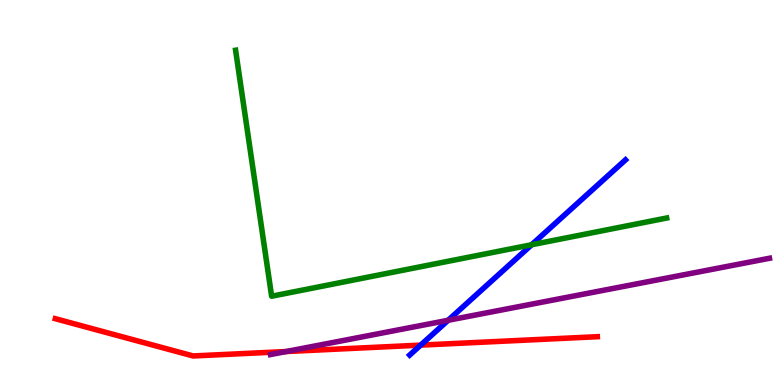[{'lines': ['blue', 'red'], 'intersections': [{'x': 5.43, 'y': 1.04}]}, {'lines': ['green', 'red'], 'intersections': []}, {'lines': ['purple', 'red'], 'intersections': [{'x': 3.69, 'y': 0.869}]}, {'lines': ['blue', 'green'], 'intersections': [{'x': 6.86, 'y': 3.64}]}, {'lines': ['blue', 'purple'], 'intersections': [{'x': 5.78, 'y': 1.68}]}, {'lines': ['green', 'purple'], 'intersections': []}]